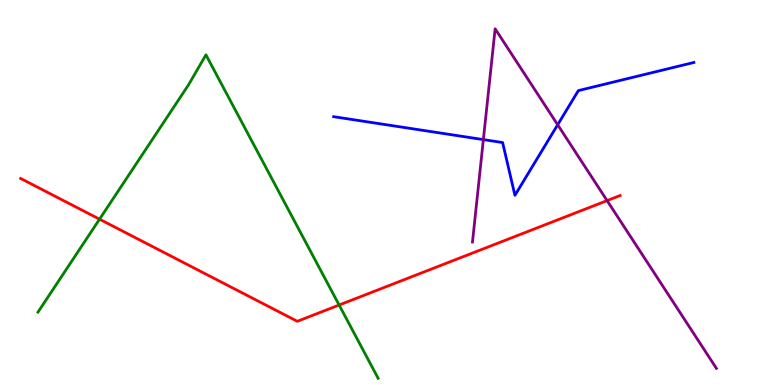[{'lines': ['blue', 'red'], 'intersections': []}, {'lines': ['green', 'red'], 'intersections': [{'x': 1.28, 'y': 4.31}, {'x': 4.38, 'y': 2.08}]}, {'lines': ['purple', 'red'], 'intersections': [{'x': 7.83, 'y': 4.79}]}, {'lines': ['blue', 'green'], 'intersections': []}, {'lines': ['blue', 'purple'], 'intersections': [{'x': 6.24, 'y': 6.37}, {'x': 7.2, 'y': 6.76}]}, {'lines': ['green', 'purple'], 'intersections': []}]